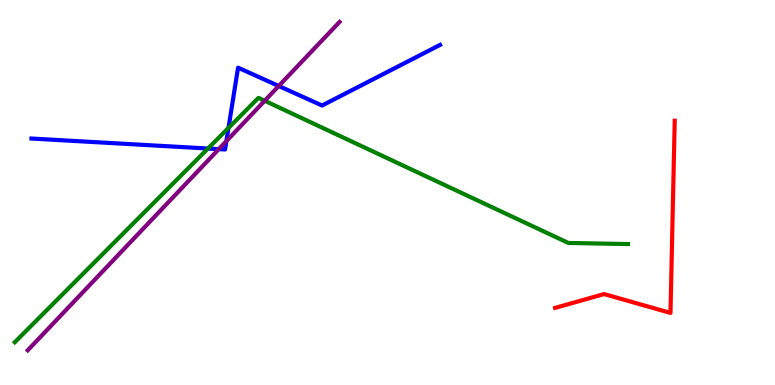[{'lines': ['blue', 'red'], 'intersections': []}, {'lines': ['green', 'red'], 'intersections': []}, {'lines': ['purple', 'red'], 'intersections': []}, {'lines': ['blue', 'green'], 'intersections': [{'x': 2.68, 'y': 6.14}, {'x': 2.95, 'y': 6.68}]}, {'lines': ['blue', 'purple'], 'intersections': [{'x': 2.82, 'y': 6.13}, {'x': 2.92, 'y': 6.33}, {'x': 3.6, 'y': 7.77}]}, {'lines': ['green', 'purple'], 'intersections': [{'x': 3.42, 'y': 7.38}]}]